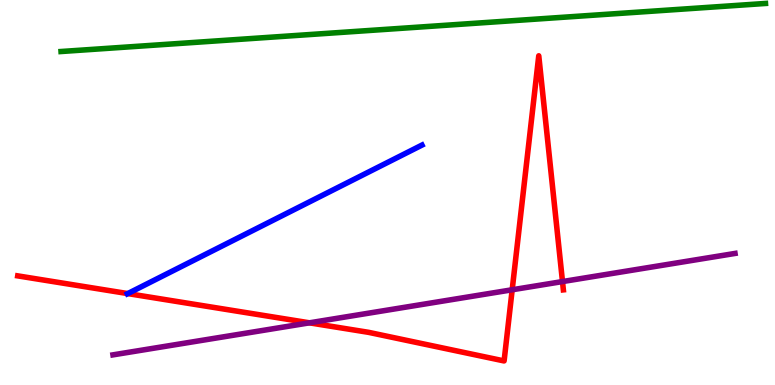[{'lines': ['blue', 'red'], 'intersections': [{'x': 1.65, 'y': 2.37}]}, {'lines': ['green', 'red'], 'intersections': []}, {'lines': ['purple', 'red'], 'intersections': [{'x': 3.99, 'y': 1.61}, {'x': 6.61, 'y': 2.47}, {'x': 7.26, 'y': 2.69}]}, {'lines': ['blue', 'green'], 'intersections': []}, {'lines': ['blue', 'purple'], 'intersections': []}, {'lines': ['green', 'purple'], 'intersections': []}]